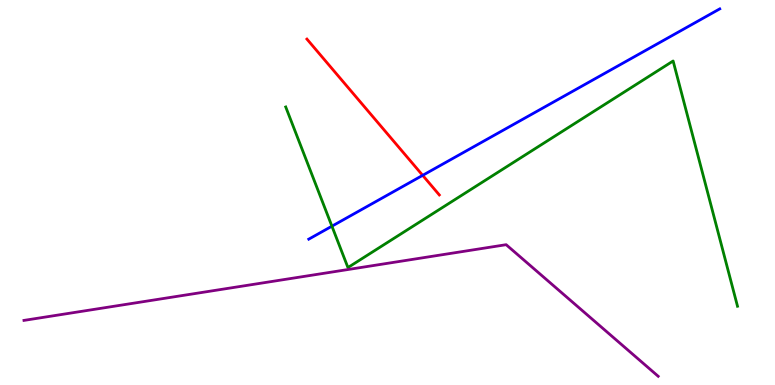[{'lines': ['blue', 'red'], 'intersections': [{'x': 5.45, 'y': 5.45}]}, {'lines': ['green', 'red'], 'intersections': []}, {'lines': ['purple', 'red'], 'intersections': []}, {'lines': ['blue', 'green'], 'intersections': [{'x': 4.28, 'y': 4.12}]}, {'lines': ['blue', 'purple'], 'intersections': []}, {'lines': ['green', 'purple'], 'intersections': []}]